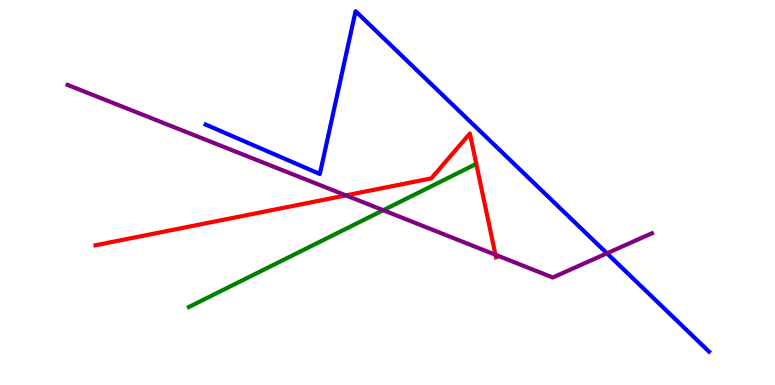[{'lines': ['blue', 'red'], 'intersections': []}, {'lines': ['green', 'red'], 'intersections': []}, {'lines': ['purple', 'red'], 'intersections': [{'x': 4.46, 'y': 4.92}, {'x': 6.39, 'y': 3.38}]}, {'lines': ['blue', 'green'], 'intersections': []}, {'lines': ['blue', 'purple'], 'intersections': [{'x': 7.83, 'y': 3.42}]}, {'lines': ['green', 'purple'], 'intersections': [{'x': 4.95, 'y': 4.54}]}]